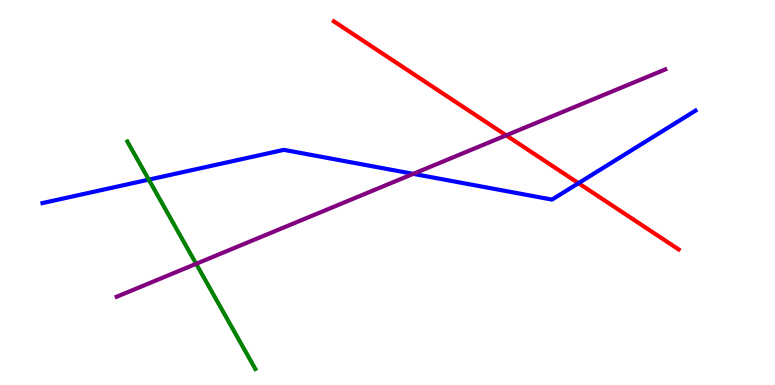[{'lines': ['blue', 'red'], 'intersections': [{'x': 7.46, 'y': 5.24}]}, {'lines': ['green', 'red'], 'intersections': []}, {'lines': ['purple', 'red'], 'intersections': [{'x': 6.53, 'y': 6.48}]}, {'lines': ['blue', 'green'], 'intersections': [{'x': 1.92, 'y': 5.33}]}, {'lines': ['blue', 'purple'], 'intersections': [{'x': 5.33, 'y': 5.48}]}, {'lines': ['green', 'purple'], 'intersections': [{'x': 2.53, 'y': 3.15}]}]